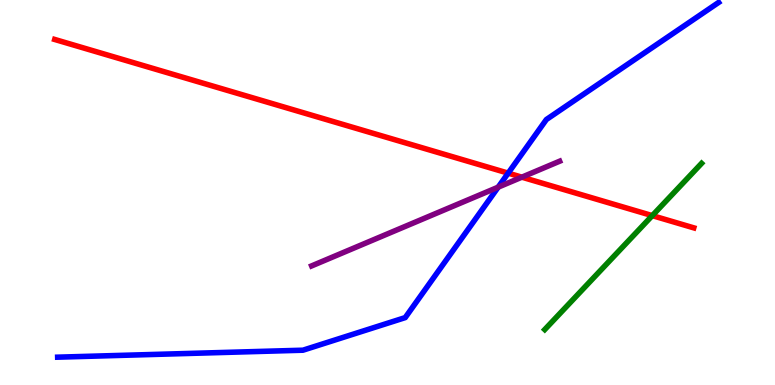[{'lines': ['blue', 'red'], 'intersections': [{'x': 6.56, 'y': 5.5}]}, {'lines': ['green', 'red'], 'intersections': [{'x': 8.42, 'y': 4.4}]}, {'lines': ['purple', 'red'], 'intersections': [{'x': 6.73, 'y': 5.4}]}, {'lines': ['blue', 'green'], 'intersections': []}, {'lines': ['blue', 'purple'], 'intersections': [{'x': 6.43, 'y': 5.14}]}, {'lines': ['green', 'purple'], 'intersections': []}]